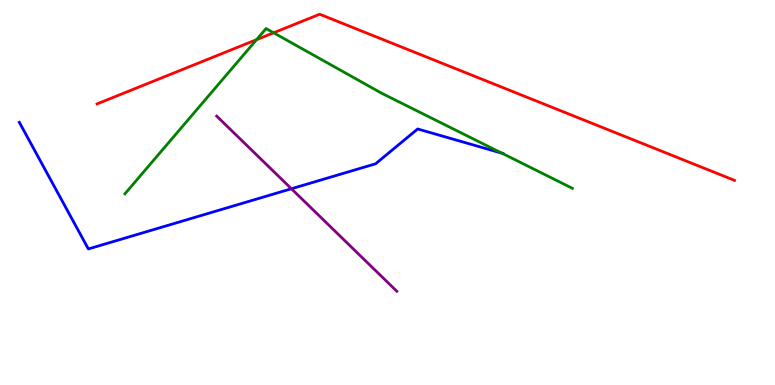[{'lines': ['blue', 'red'], 'intersections': []}, {'lines': ['green', 'red'], 'intersections': [{'x': 3.31, 'y': 8.97}, {'x': 3.53, 'y': 9.15}]}, {'lines': ['purple', 'red'], 'intersections': []}, {'lines': ['blue', 'green'], 'intersections': [{'x': 6.48, 'y': 6.02}]}, {'lines': ['blue', 'purple'], 'intersections': [{'x': 3.76, 'y': 5.1}]}, {'lines': ['green', 'purple'], 'intersections': []}]